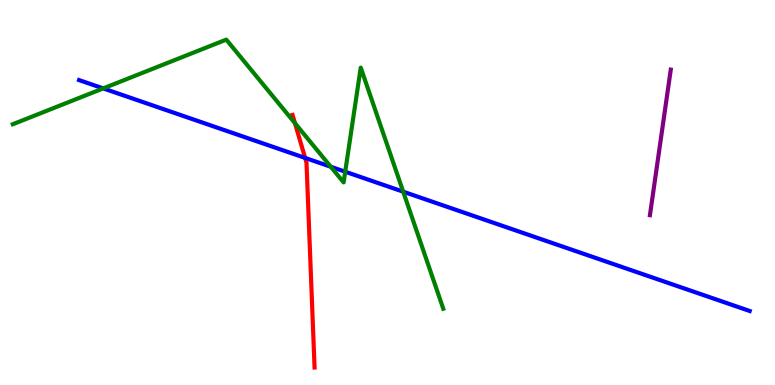[{'lines': ['blue', 'red'], 'intersections': [{'x': 3.94, 'y': 5.9}]}, {'lines': ['green', 'red'], 'intersections': [{'x': 3.81, 'y': 6.8}]}, {'lines': ['purple', 'red'], 'intersections': []}, {'lines': ['blue', 'green'], 'intersections': [{'x': 1.33, 'y': 7.7}, {'x': 4.27, 'y': 5.67}, {'x': 4.45, 'y': 5.54}, {'x': 5.2, 'y': 5.02}]}, {'lines': ['blue', 'purple'], 'intersections': []}, {'lines': ['green', 'purple'], 'intersections': []}]